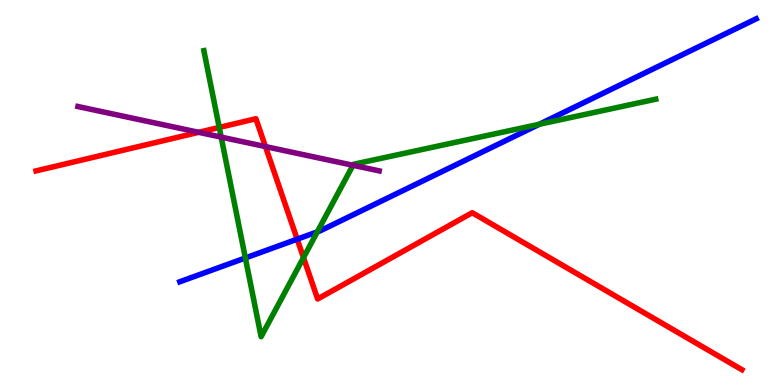[{'lines': ['blue', 'red'], 'intersections': [{'x': 3.83, 'y': 3.79}]}, {'lines': ['green', 'red'], 'intersections': [{'x': 2.83, 'y': 6.69}, {'x': 3.92, 'y': 3.31}]}, {'lines': ['purple', 'red'], 'intersections': [{'x': 2.56, 'y': 6.56}, {'x': 3.43, 'y': 6.19}]}, {'lines': ['blue', 'green'], 'intersections': [{'x': 3.17, 'y': 3.3}, {'x': 4.09, 'y': 3.98}, {'x': 6.96, 'y': 6.77}]}, {'lines': ['blue', 'purple'], 'intersections': []}, {'lines': ['green', 'purple'], 'intersections': [{'x': 2.85, 'y': 6.44}, {'x': 4.55, 'y': 5.71}]}]